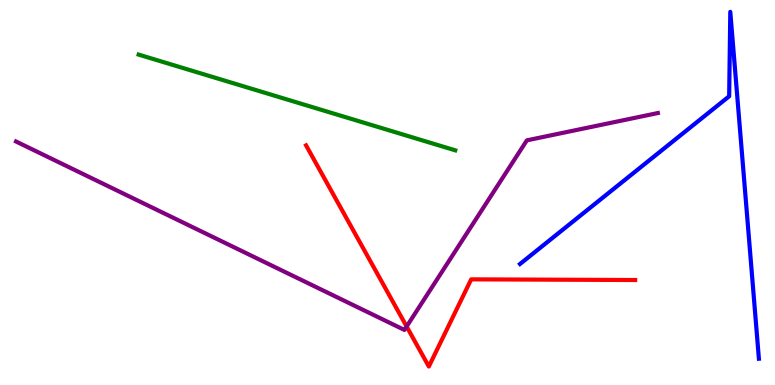[{'lines': ['blue', 'red'], 'intersections': []}, {'lines': ['green', 'red'], 'intersections': []}, {'lines': ['purple', 'red'], 'intersections': [{'x': 5.25, 'y': 1.52}]}, {'lines': ['blue', 'green'], 'intersections': []}, {'lines': ['blue', 'purple'], 'intersections': []}, {'lines': ['green', 'purple'], 'intersections': []}]